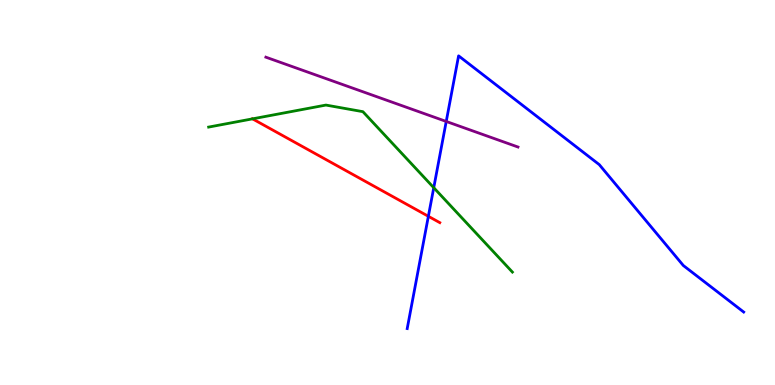[{'lines': ['blue', 'red'], 'intersections': [{'x': 5.53, 'y': 4.38}]}, {'lines': ['green', 'red'], 'intersections': [{'x': 3.26, 'y': 6.91}]}, {'lines': ['purple', 'red'], 'intersections': []}, {'lines': ['blue', 'green'], 'intersections': [{'x': 5.6, 'y': 5.12}]}, {'lines': ['blue', 'purple'], 'intersections': [{'x': 5.76, 'y': 6.85}]}, {'lines': ['green', 'purple'], 'intersections': []}]